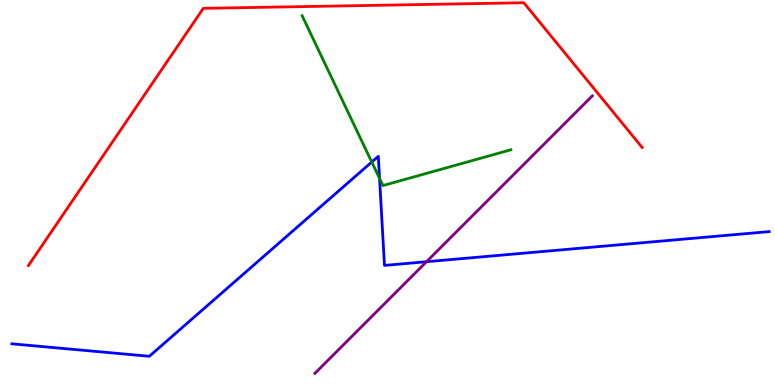[{'lines': ['blue', 'red'], 'intersections': []}, {'lines': ['green', 'red'], 'intersections': []}, {'lines': ['purple', 'red'], 'intersections': []}, {'lines': ['blue', 'green'], 'intersections': [{'x': 4.8, 'y': 5.79}, {'x': 4.9, 'y': 5.37}]}, {'lines': ['blue', 'purple'], 'intersections': [{'x': 5.5, 'y': 3.2}]}, {'lines': ['green', 'purple'], 'intersections': []}]